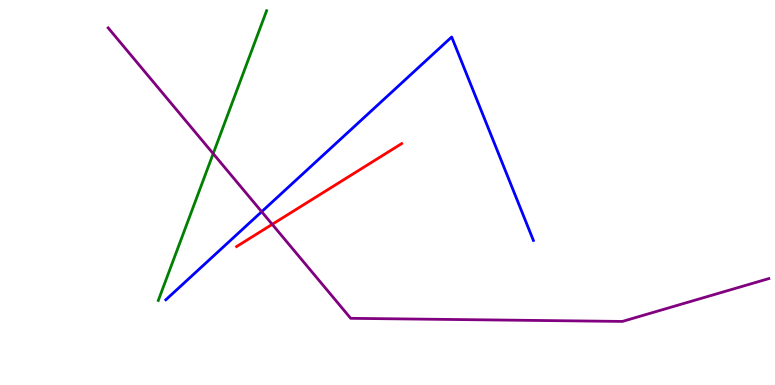[{'lines': ['blue', 'red'], 'intersections': []}, {'lines': ['green', 'red'], 'intersections': []}, {'lines': ['purple', 'red'], 'intersections': [{'x': 3.51, 'y': 4.17}]}, {'lines': ['blue', 'green'], 'intersections': []}, {'lines': ['blue', 'purple'], 'intersections': [{'x': 3.38, 'y': 4.5}]}, {'lines': ['green', 'purple'], 'intersections': [{'x': 2.75, 'y': 6.01}]}]